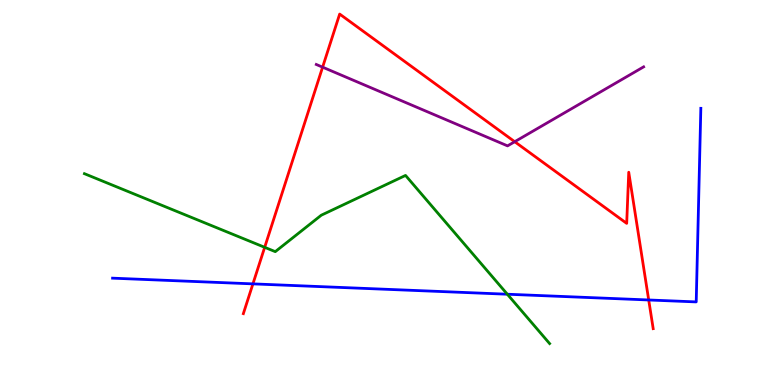[{'lines': ['blue', 'red'], 'intersections': [{'x': 3.26, 'y': 2.63}, {'x': 8.37, 'y': 2.21}]}, {'lines': ['green', 'red'], 'intersections': [{'x': 3.42, 'y': 3.58}]}, {'lines': ['purple', 'red'], 'intersections': [{'x': 4.16, 'y': 8.26}, {'x': 6.64, 'y': 6.32}]}, {'lines': ['blue', 'green'], 'intersections': [{'x': 6.55, 'y': 2.36}]}, {'lines': ['blue', 'purple'], 'intersections': []}, {'lines': ['green', 'purple'], 'intersections': []}]